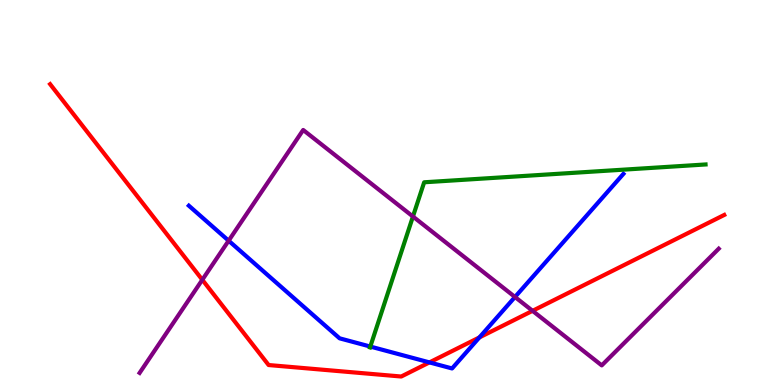[{'lines': ['blue', 'red'], 'intersections': [{'x': 5.54, 'y': 0.587}, {'x': 6.19, 'y': 1.24}]}, {'lines': ['green', 'red'], 'intersections': []}, {'lines': ['purple', 'red'], 'intersections': [{'x': 2.61, 'y': 2.73}, {'x': 6.87, 'y': 1.93}]}, {'lines': ['blue', 'green'], 'intersections': [{'x': 4.78, 'y': 0.999}]}, {'lines': ['blue', 'purple'], 'intersections': [{'x': 2.95, 'y': 3.75}, {'x': 6.65, 'y': 2.29}]}, {'lines': ['green', 'purple'], 'intersections': [{'x': 5.33, 'y': 4.38}]}]